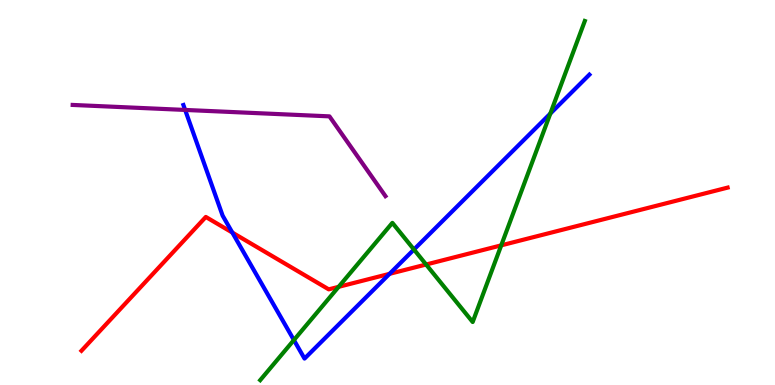[{'lines': ['blue', 'red'], 'intersections': [{'x': 3.0, 'y': 3.96}, {'x': 5.03, 'y': 2.89}]}, {'lines': ['green', 'red'], 'intersections': [{'x': 4.37, 'y': 2.55}, {'x': 5.5, 'y': 3.13}, {'x': 6.47, 'y': 3.63}]}, {'lines': ['purple', 'red'], 'intersections': []}, {'lines': ['blue', 'green'], 'intersections': [{'x': 3.79, 'y': 1.17}, {'x': 5.34, 'y': 3.52}, {'x': 7.1, 'y': 7.05}]}, {'lines': ['blue', 'purple'], 'intersections': [{'x': 2.39, 'y': 7.14}]}, {'lines': ['green', 'purple'], 'intersections': []}]